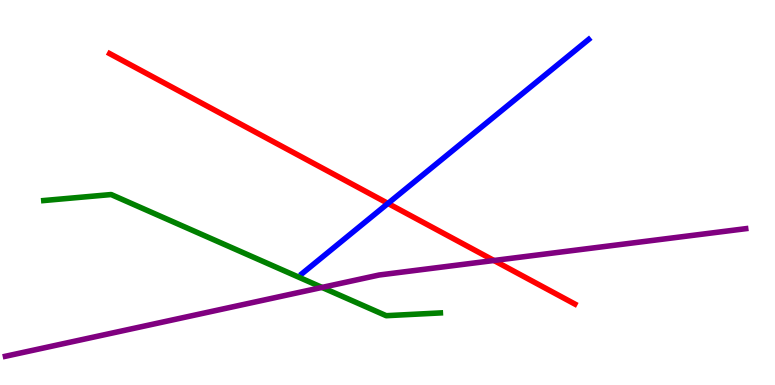[{'lines': ['blue', 'red'], 'intersections': [{'x': 5.01, 'y': 4.72}]}, {'lines': ['green', 'red'], 'intersections': []}, {'lines': ['purple', 'red'], 'intersections': [{'x': 6.37, 'y': 3.23}]}, {'lines': ['blue', 'green'], 'intersections': []}, {'lines': ['blue', 'purple'], 'intersections': []}, {'lines': ['green', 'purple'], 'intersections': [{'x': 4.16, 'y': 2.53}]}]